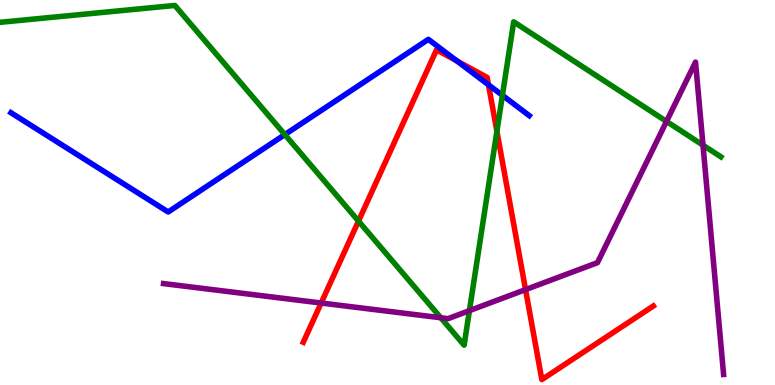[{'lines': ['blue', 'red'], 'intersections': [{'x': 5.9, 'y': 8.42}, {'x': 6.3, 'y': 7.8}]}, {'lines': ['green', 'red'], 'intersections': [{'x': 4.63, 'y': 4.26}, {'x': 6.41, 'y': 6.59}]}, {'lines': ['purple', 'red'], 'intersections': [{'x': 4.14, 'y': 2.13}, {'x': 6.78, 'y': 2.48}]}, {'lines': ['blue', 'green'], 'intersections': [{'x': 3.68, 'y': 6.5}, {'x': 6.48, 'y': 7.52}]}, {'lines': ['blue', 'purple'], 'intersections': []}, {'lines': ['green', 'purple'], 'intersections': [{'x': 5.69, 'y': 1.75}, {'x': 6.06, 'y': 1.93}, {'x': 8.6, 'y': 6.85}, {'x': 9.07, 'y': 6.23}]}]